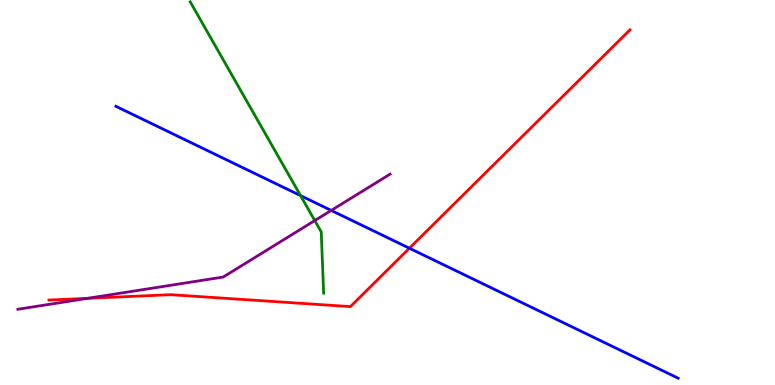[{'lines': ['blue', 'red'], 'intersections': [{'x': 5.28, 'y': 3.55}]}, {'lines': ['green', 'red'], 'intersections': []}, {'lines': ['purple', 'red'], 'intersections': [{'x': 1.13, 'y': 2.25}]}, {'lines': ['blue', 'green'], 'intersections': [{'x': 3.88, 'y': 4.92}]}, {'lines': ['blue', 'purple'], 'intersections': [{'x': 4.27, 'y': 4.53}]}, {'lines': ['green', 'purple'], 'intersections': [{'x': 4.06, 'y': 4.27}]}]